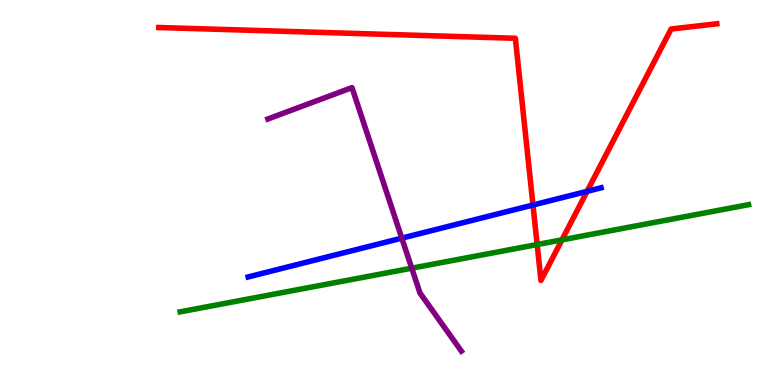[{'lines': ['blue', 'red'], 'intersections': [{'x': 6.88, 'y': 4.67}, {'x': 7.58, 'y': 5.03}]}, {'lines': ['green', 'red'], 'intersections': [{'x': 6.93, 'y': 3.65}, {'x': 7.25, 'y': 3.77}]}, {'lines': ['purple', 'red'], 'intersections': []}, {'lines': ['blue', 'green'], 'intersections': []}, {'lines': ['blue', 'purple'], 'intersections': [{'x': 5.18, 'y': 3.81}]}, {'lines': ['green', 'purple'], 'intersections': [{'x': 5.31, 'y': 3.03}]}]